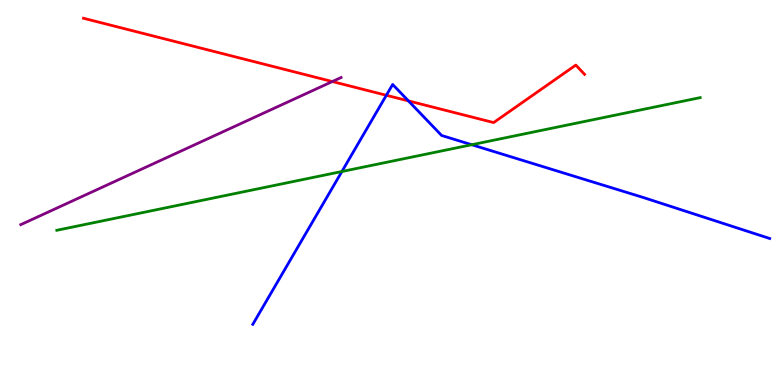[{'lines': ['blue', 'red'], 'intersections': [{'x': 4.99, 'y': 7.53}, {'x': 5.27, 'y': 7.38}]}, {'lines': ['green', 'red'], 'intersections': []}, {'lines': ['purple', 'red'], 'intersections': [{'x': 4.29, 'y': 7.88}]}, {'lines': ['blue', 'green'], 'intersections': [{'x': 4.41, 'y': 5.55}, {'x': 6.09, 'y': 6.24}]}, {'lines': ['blue', 'purple'], 'intersections': []}, {'lines': ['green', 'purple'], 'intersections': []}]